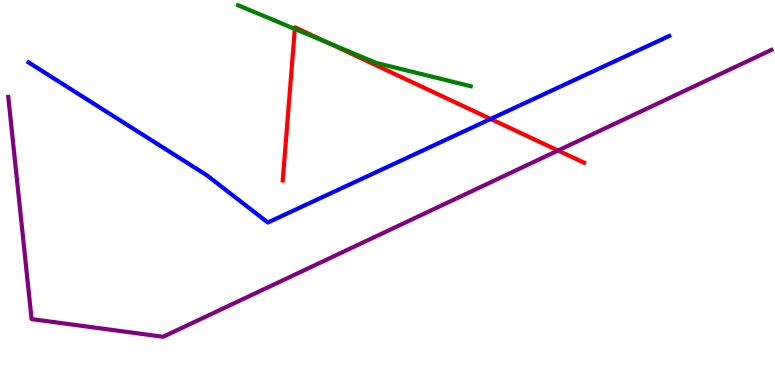[{'lines': ['blue', 'red'], 'intersections': [{'x': 6.33, 'y': 6.91}]}, {'lines': ['green', 'red'], 'intersections': [{'x': 3.8, 'y': 9.25}, {'x': 4.24, 'y': 8.89}]}, {'lines': ['purple', 'red'], 'intersections': [{'x': 7.2, 'y': 6.09}]}, {'lines': ['blue', 'green'], 'intersections': []}, {'lines': ['blue', 'purple'], 'intersections': []}, {'lines': ['green', 'purple'], 'intersections': []}]